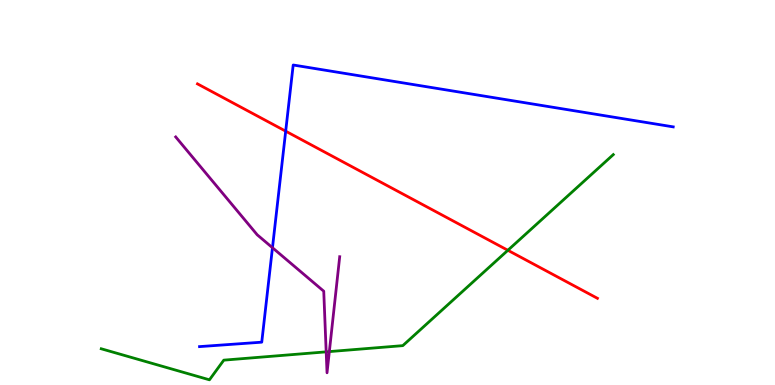[{'lines': ['blue', 'red'], 'intersections': [{'x': 3.69, 'y': 6.59}]}, {'lines': ['green', 'red'], 'intersections': [{'x': 6.55, 'y': 3.5}]}, {'lines': ['purple', 'red'], 'intersections': []}, {'lines': ['blue', 'green'], 'intersections': []}, {'lines': ['blue', 'purple'], 'intersections': [{'x': 3.52, 'y': 3.57}]}, {'lines': ['green', 'purple'], 'intersections': [{'x': 4.21, 'y': 0.861}, {'x': 4.25, 'y': 0.868}]}]